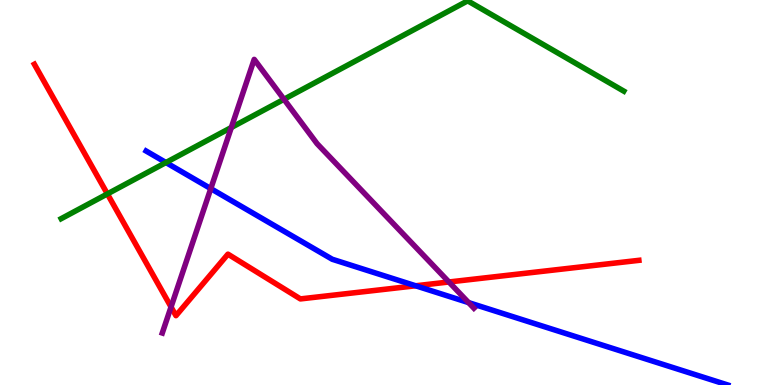[{'lines': ['blue', 'red'], 'intersections': [{'x': 5.36, 'y': 2.58}]}, {'lines': ['green', 'red'], 'intersections': [{'x': 1.39, 'y': 4.96}]}, {'lines': ['purple', 'red'], 'intersections': [{'x': 2.21, 'y': 2.03}, {'x': 5.79, 'y': 2.68}]}, {'lines': ['blue', 'green'], 'intersections': [{'x': 2.14, 'y': 5.78}]}, {'lines': ['blue', 'purple'], 'intersections': [{'x': 2.72, 'y': 5.1}, {'x': 6.05, 'y': 2.14}]}, {'lines': ['green', 'purple'], 'intersections': [{'x': 2.98, 'y': 6.69}, {'x': 3.66, 'y': 7.42}]}]